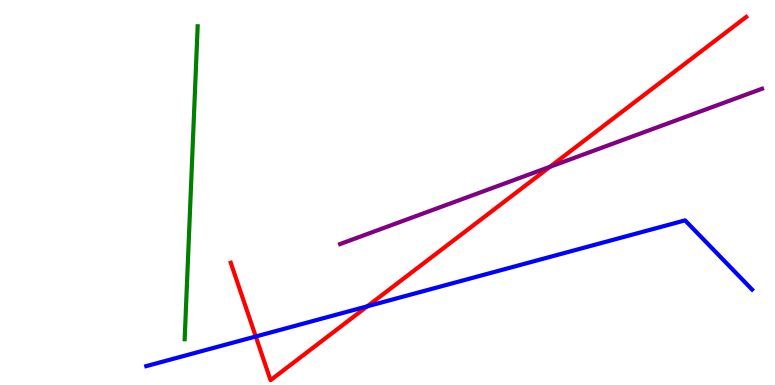[{'lines': ['blue', 'red'], 'intersections': [{'x': 3.3, 'y': 1.26}, {'x': 4.74, 'y': 2.04}]}, {'lines': ['green', 'red'], 'intersections': []}, {'lines': ['purple', 'red'], 'intersections': [{'x': 7.1, 'y': 5.67}]}, {'lines': ['blue', 'green'], 'intersections': []}, {'lines': ['blue', 'purple'], 'intersections': []}, {'lines': ['green', 'purple'], 'intersections': []}]